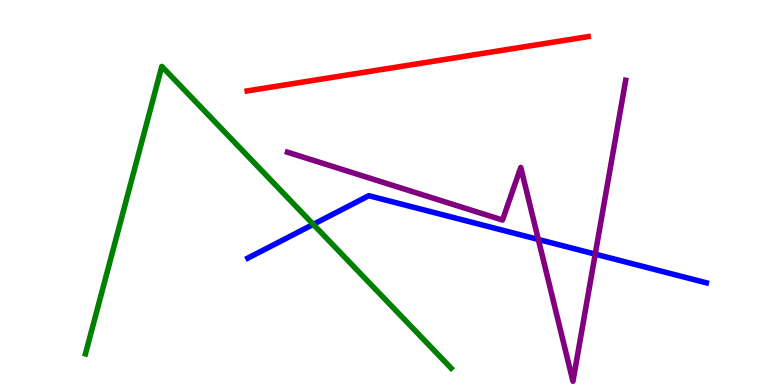[{'lines': ['blue', 'red'], 'intersections': []}, {'lines': ['green', 'red'], 'intersections': []}, {'lines': ['purple', 'red'], 'intersections': []}, {'lines': ['blue', 'green'], 'intersections': [{'x': 4.04, 'y': 4.17}]}, {'lines': ['blue', 'purple'], 'intersections': [{'x': 6.95, 'y': 3.78}, {'x': 7.68, 'y': 3.4}]}, {'lines': ['green', 'purple'], 'intersections': []}]